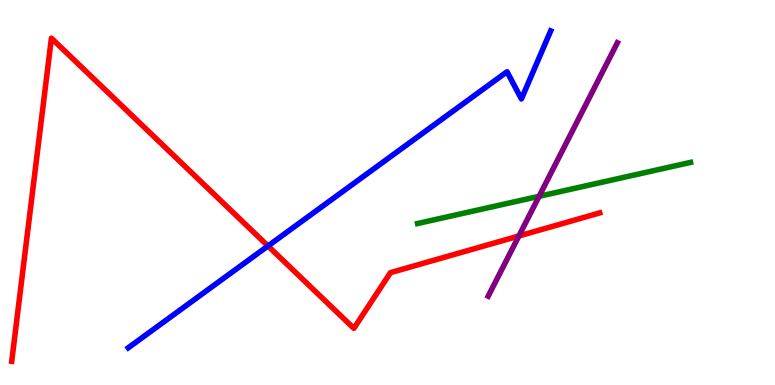[{'lines': ['blue', 'red'], 'intersections': [{'x': 3.46, 'y': 3.61}]}, {'lines': ['green', 'red'], 'intersections': []}, {'lines': ['purple', 'red'], 'intersections': [{'x': 6.7, 'y': 3.87}]}, {'lines': ['blue', 'green'], 'intersections': []}, {'lines': ['blue', 'purple'], 'intersections': []}, {'lines': ['green', 'purple'], 'intersections': [{'x': 6.96, 'y': 4.9}]}]